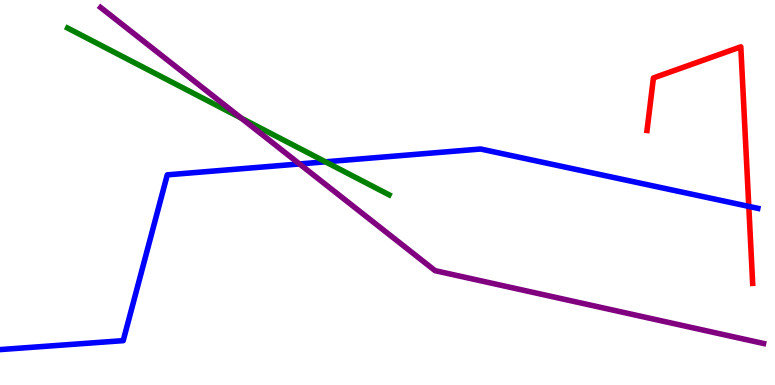[{'lines': ['blue', 'red'], 'intersections': [{'x': 9.66, 'y': 4.64}]}, {'lines': ['green', 'red'], 'intersections': []}, {'lines': ['purple', 'red'], 'intersections': []}, {'lines': ['blue', 'green'], 'intersections': [{'x': 4.2, 'y': 5.8}]}, {'lines': ['blue', 'purple'], 'intersections': [{'x': 3.86, 'y': 5.74}]}, {'lines': ['green', 'purple'], 'intersections': [{'x': 3.11, 'y': 6.93}]}]